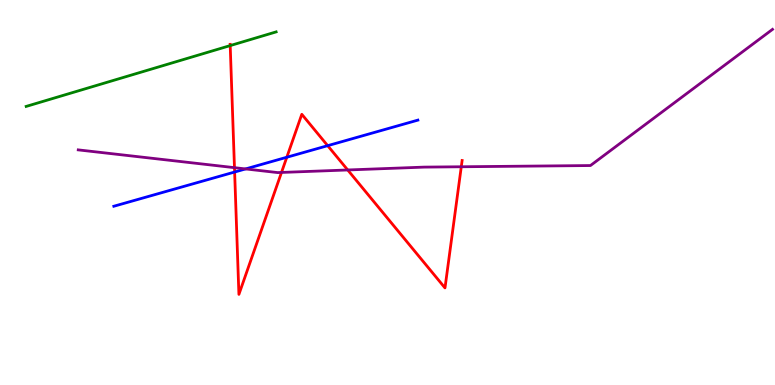[{'lines': ['blue', 'red'], 'intersections': [{'x': 3.03, 'y': 5.53}, {'x': 3.7, 'y': 5.92}, {'x': 4.23, 'y': 6.22}]}, {'lines': ['green', 'red'], 'intersections': [{'x': 2.97, 'y': 8.82}]}, {'lines': ['purple', 'red'], 'intersections': [{'x': 3.03, 'y': 5.65}, {'x': 3.63, 'y': 5.52}, {'x': 4.49, 'y': 5.59}, {'x': 5.95, 'y': 5.67}]}, {'lines': ['blue', 'green'], 'intersections': []}, {'lines': ['blue', 'purple'], 'intersections': [{'x': 3.17, 'y': 5.61}]}, {'lines': ['green', 'purple'], 'intersections': []}]